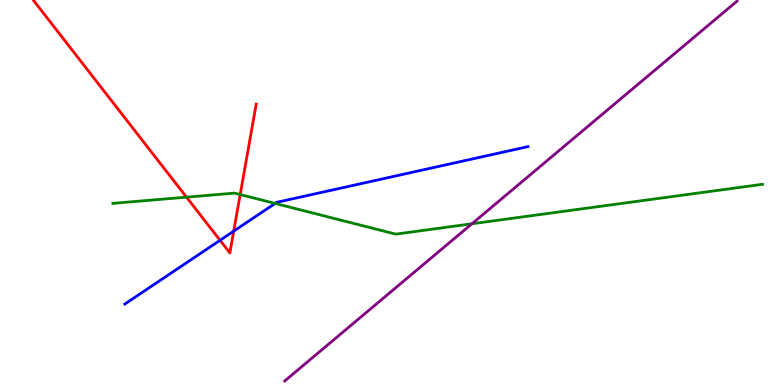[{'lines': ['blue', 'red'], 'intersections': [{'x': 2.84, 'y': 3.76}, {'x': 3.02, 'y': 4.0}]}, {'lines': ['green', 'red'], 'intersections': [{'x': 2.41, 'y': 4.88}, {'x': 3.1, 'y': 4.95}]}, {'lines': ['purple', 'red'], 'intersections': []}, {'lines': ['blue', 'green'], 'intersections': [{'x': 3.55, 'y': 4.72}]}, {'lines': ['blue', 'purple'], 'intersections': []}, {'lines': ['green', 'purple'], 'intersections': [{'x': 6.09, 'y': 4.19}]}]